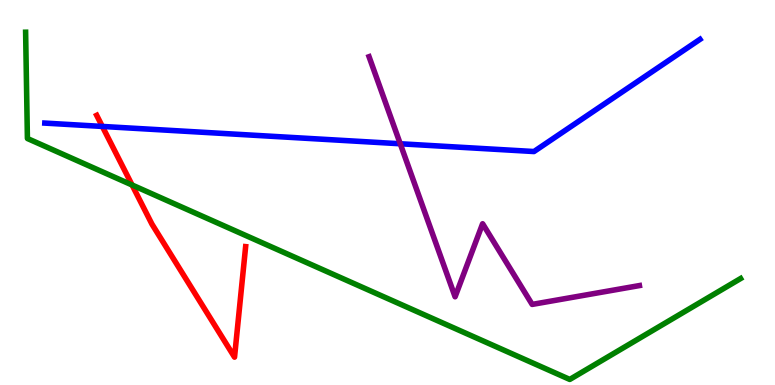[{'lines': ['blue', 'red'], 'intersections': [{'x': 1.32, 'y': 6.72}]}, {'lines': ['green', 'red'], 'intersections': [{'x': 1.7, 'y': 5.19}]}, {'lines': ['purple', 'red'], 'intersections': []}, {'lines': ['blue', 'green'], 'intersections': []}, {'lines': ['blue', 'purple'], 'intersections': [{'x': 5.16, 'y': 6.27}]}, {'lines': ['green', 'purple'], 'intersections': []}]